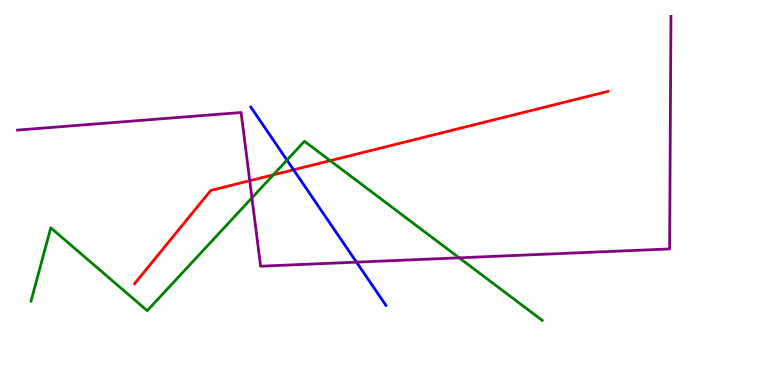[{'lines': ['blue', 'red'], 'intersections': [{'x': 3.79, 'y': 5.59}]}, {'lines': ['green', 'red'], 'intersections': [{'x': 3.53, 'y': 5.46}, {'x': 4.26, 'y': 5.83}]}, {'lines': ['purple', 'red'], 'intersections': [{'x': 3.22, 'y': 5.31}]}, {'lines': ['blue', 'green'], 'intersections': [{'x': 3.7, 'y': 5.84}]}, {'lines': ['blue', 'purple'], 'intersections': [{'x': 4.6, 'y': 3.19}]}, {'lines': ['green', 'purple'], 'intersections': [{'x': 3.25, 'y': 4.86}, {'x': 5.92, 'y': 3.3}]}]